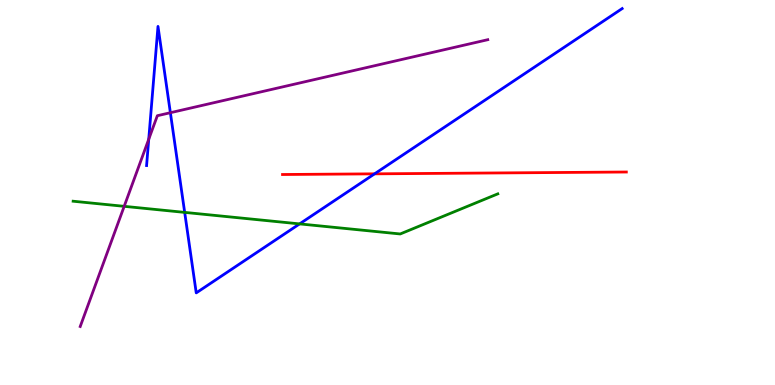[{'lines': ['blue', 'red'], 'intersections': [{'x': 4.83, 'y': 5.48}]}, {'lines': ['green', 'red'], 'intersections': []}, {'lines': ['purple', 'red'], 'intersections': []}, {'lines': ['blue', 'green'], 'intersections': [{'x': 2.38, 'y': 4.48}, {'x': 3.87, 'y': 4.18}]}, {'lines': ['blue', 'purple'], 'intersections': [{'x': 1.92, 'y': 6.38}, {'x': 2.2, 'y': 7.07}]}, {'lines': ['green', 'purple'], 'intersections': [{'x': 1.6, 'y': 4.64}]}]